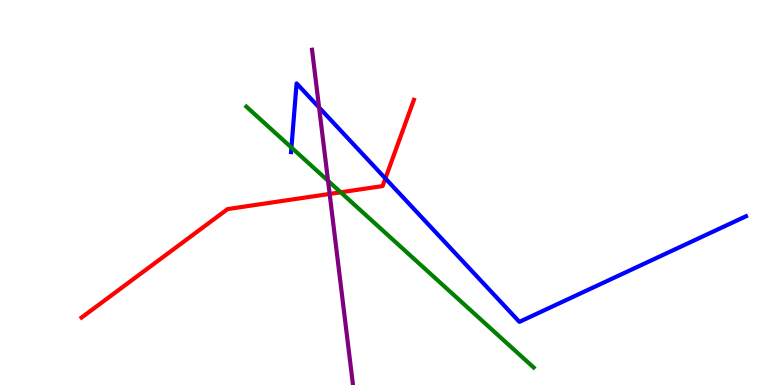[{'lines': ['blue', 'red'], 'intersections': [{'x': 4.97, 'y': 5.37}]}, {'lines': ['green', 'red'], 'intersections': [{'x': 4.4, 'y': 5.01}]}, {'lines': ['purple', 'red'], 'intersections': [{'x': 4.25, 'y': 4.96}]}, {'lines': ['blue', 'green'], 'intersections': [{'x': 3.76, 'y': 6.17}]}, {'lines': ['blue', 'purple'], 'intersections': [{'x': 4.12, 'y': 7.21}]}, {'lines': ['green', 'purple'], 'intersections': [{'x': 4.23, 'y': 5.3}]}]